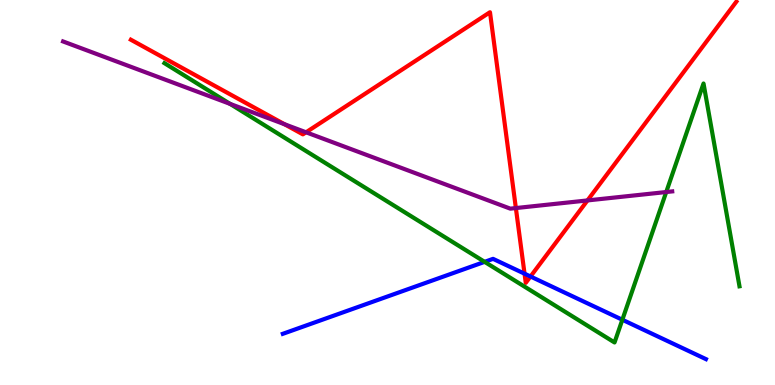[{'lines': ['blue', 'red'], 'intersections': [{'x': 6.77, 'y': 2.89}, {'x': 6.85, 'y': 2.82}]}, {'lines': ['green', 'red'], 'intersections': []}, {'lines': ['purple', 'red'], 'intersections': [{'x': 3.67, 'y': 6.77}, {'x': 3.95, 'y': 6.56}, {'x': 6.66, 'y': 4.6}, {'x': 7.58, 'y': 4.79}]}, {'lines': ['blue', 'green'], 'intersections': [{'x': 6.25, 'y': 3.2}, {'x': 8.03, 'y': 1.69}]}, {'lines': ['blue', 'purple'], 'intersections': []}, {'lines': ['green', 'purple'], 'intersections': [{'x': 2.97, 'y': 7.3}, {'x': 8.6, 'y': 5.01}]}]